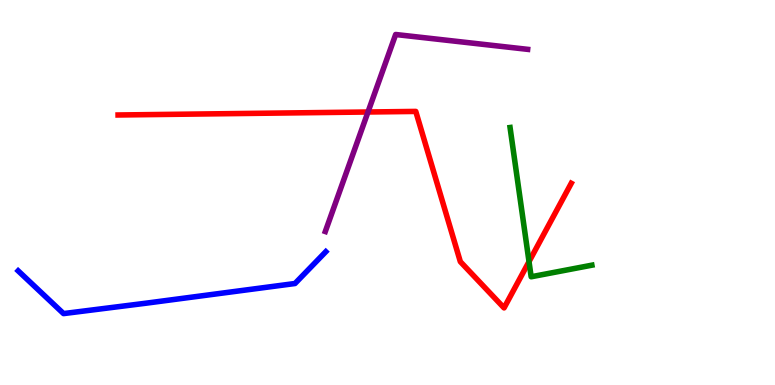[{'lines': ['blue', 'red'], 'intersections': []}, {'lines': ['green', 'red'], 'intersections': [{'x': 6.83, 'y': 3.2}]}, {'lines': ['purple', 'red'], 'intersections': [{'x': 4.75, 'y': 7.09}]}, {'lines': ['blue', 'green'], 'intersections': []}, {'lines': ['blue', 'purple'], 'intersections': []}, {'lines': ['green', 'purple'], 'intersections': []}]